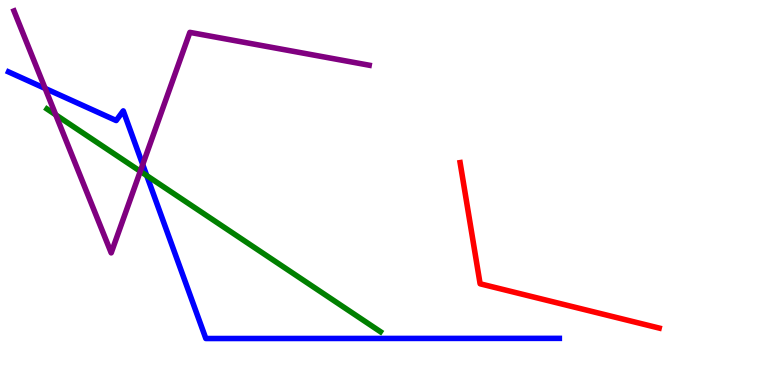[{'lines': ['blue', 'red'], 'intersections': []}, {'lines': ['green', 'red'], 'intersections': []}, {'lines': ['purple', 'red'], 'intersections': []}, {'lines': ['blue', 'green'], 'intersections': [{'x': 1.89, 'y': 5.44}]}, {'lines': ['blue', 'purple'], 'intersections': [{'x': 0.582, 'y': 7.7}, {'x': 1.84, 'y': 5.73}]}, {'lines': ['green', 'purple'], 'intersections': [{'x': 0.719, 'y': 7.02}, {'x': 1.81, 'y': 5.55}]}]